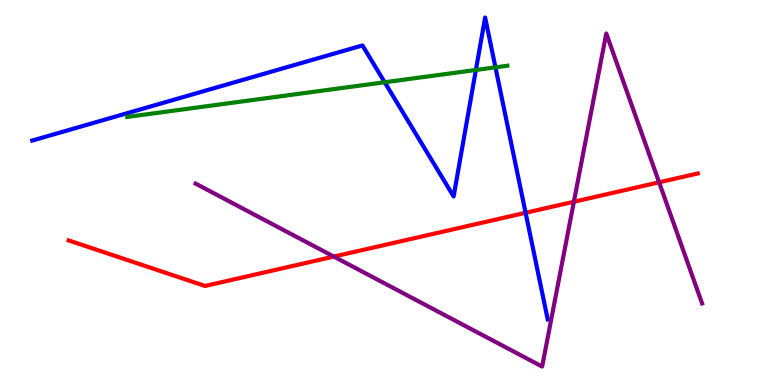[{'lines': ['blue', 'red'], 'intersections': [{'x': 6.78, 'y': 4.47}]}, {'lines': ['green', 'red'], 'intersections': []}, {'lines': ['purple', 'red'], 'intersections': [{'x': 4.31, 'y': 3.34}, {'x': 7.4, 'y': 4.76}, {'x': 8.5, 'y': 5.26}]}, {'lines': ['blue', 'green'], 'intersections': [{'x': 4.96, 'y': 7.86}, {'x': 6.14, 'y': 8.18}, {'x': 6.39, 'y': 8.25}]}, {'lines': ['blue', 'purple'], 'intersections': []}, {'lines': ['green', 'purple'], 'intersections': []}]